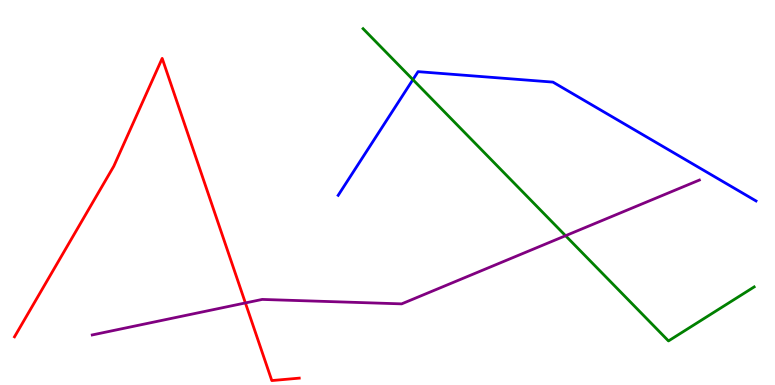[{'lines': ['blue', 'red'], 'intersections': []}, {'lines': ['green', 'red'], 'intersections': []}, {'lines': ['purple', 'red'], 'intersections': [{'x': 3.17, 'y': 2.13}]}, {'lines': ['blue', 'green'], 'intersections': [{'x': 5.33, 'y': 7.93}]}, {'lines': ['blue', 'purple'], 'intersections': []}, {'lines': ['green', 'purple'], 'intersections': [{'x': 7.3, 'y': 3.88}]}]